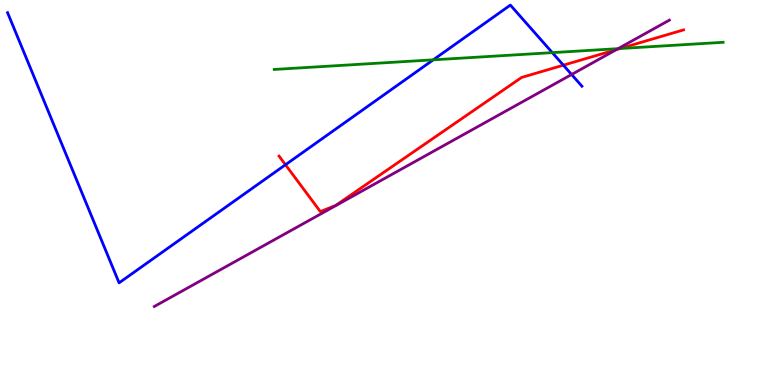[{'lines': ['blue', 'red'], 'intersections': [{'x': 3.68, 'y': 5.72}, {'x': 7.27, 'y': 8.31}]}, {'lines': ['green', 'red'], 'intersections': [{'x': 8.0, 'y': 8.74}]}, {'lines': ['purple', 'red'], 'intersections': [{'x': 7.95, 'y': 8.71}]}, {'lines': ['blue', 'green'], 'intersections': [{'x': 5.59, 'y': 8.45}, {'x': 7.13, 'y': 8.63}]}, {'lines': ['blue', 'purple'], 'intersections': [{'x': 7.38, 'y': 8.06}]}, {'lines': ['green', 'purple'], 'intersections': [{'x': 7.98, 'y': 8.74}]}]